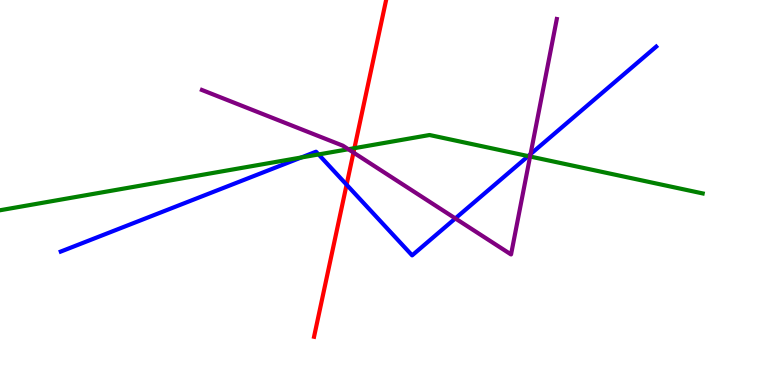[{'lines': ['blue', 'red'], 'intersections': [{'x': 4.47, 'y': 5.2}]}, {'lines': ['green', 'red'], 'intersections': [{'x': 4.57, 'y': 6.15}]}, {'lines': ['purple', 'red'], 'intersections': [{'x': 4.56, 'y': 6.04}]}, {'lines': ['blue', 'green'], 'intersections': [{'x': 3.89, 'y': 5.91}, {'x': 4.11, 'y': 5.99}, {'x': 6.82, 'y': 5.95}]}, {'lines': ['blue', 'purple'], 'intersections': [{'x': 5.88, 'y': 4.33}, {'x': 6.85, 'y': 6.0}]}, {'lines': ['green', 'purple'], 'intersections': [{'x': 4.49, 'y': 6.12}, {'x': 6.84, 'y': 5.93}]}]